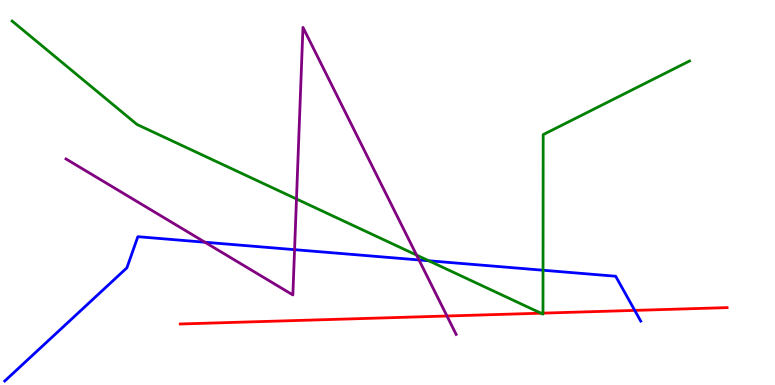[{'lines': ['blue', 'red'], 'intersections': [{'x': 8.19, 'y': 1.94}]}, {'lines': ['green', 'red'], 'intersections': [{'x': 6.98, 'y': 1.87}, {'x': 7.01, 'y': 1.87}]}, {'lines': ['purple', 'red'], 'intersections': [{'x': 5.77, 'y': 1.79}]}, {'lines': ['blue', 'green'], 'intersections': [{'x': 5.53, 'y': 3.23}, {'x': 7.01, 'y': 2.98}]}, {'lines': ['blue', 'purple'], 'intersections': [{'x': 2.64, 'y': 3.71}, {'x': 3.8, 'y': 3.52}, {'x': 5.41, 'y': 3.25}]}, {'lines': ['green', 'purple'], 'intersections': [{'x': 3.83, 'y': 4.83}, {'x': 5.38, 'y': 3.37}]}]